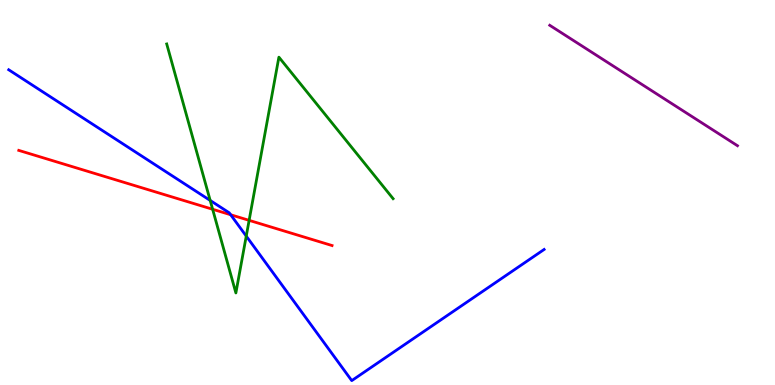[{'lines': ['blue', 'red'], 'intersections': [{'x': 2.98, 'y': 4.42}]}, {'lines': ['green', 'red'], 'intersections': [{'x': 2.74, 'y': 4.56}, {'x': 3.21, 'y': 4.28}]}, {'lines': ['purple', 'red'], 'intersections': []}, {'lines': ['blue', 'green'], 'intersections': [{'x': 2.71, 'y': 4.79}, {'x': 3.18, 'y': 3.87}]}, {'lines': ['blue', 'purple'], 'intersections': []}, {'lines': ['green', 'purple'], 'intersections': []}]